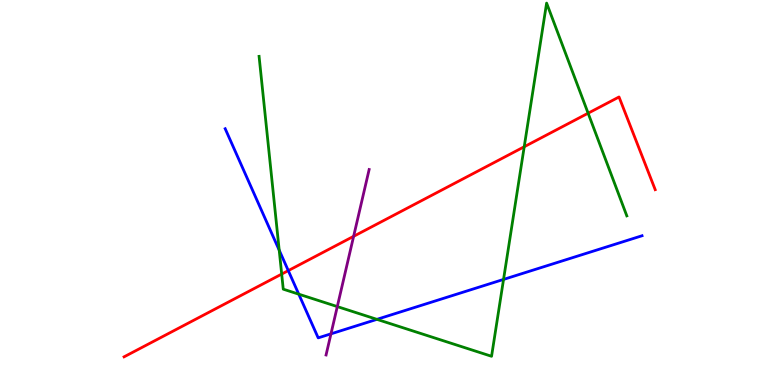[{'lines': ['blue', 'red'], 'intersections': [{'x': 3.72, 'y': 2.97}]}, {'lines': ['green', 'red'], 'intersections': [{'x': 3.63, 'y': 2.88}, {'x': 6.76, 'y': 6.19}, {'x': 7.59, 'y': 7.06}]}, {'lines': ['purple', 'red'], 'intersections': [{'x': 4.56, 'y': 3.86}]}, {'lines': ['blue', 'green'], 'intersections': [{'x': 3.6, 'y': 3.5}, {'x': 3.86, 'y': 2.36}, {'x': 4.86, 'y': 1.71}, {'x': 6.5, 'y': 2.74}]}, {'lines': ['blue', 'purple'], 'intersections': [{'x': 4.27, 'y': 1.33}]}, {'lines': ['green', 'purple'], 'intersections': [{'x': 4.35, 'y': 2.04}]}]